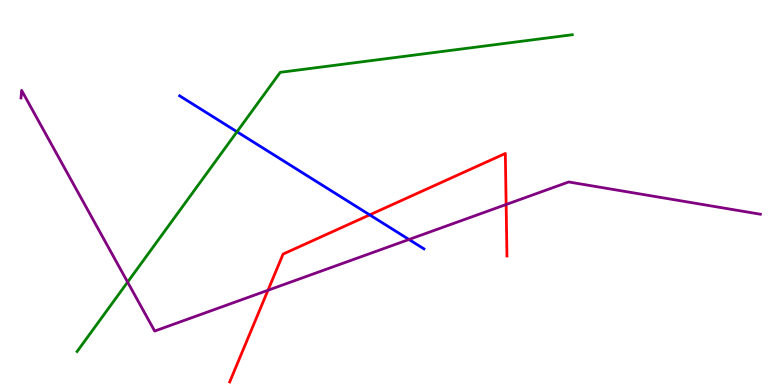[{'lines': ['blue', 'red'], 'intersections': [{'x': 4.77, 'y': 4.42}]}, {'lines': ['green', 'red'], 'intersections': []}, {'lines': ['purple', 'red'], 'intersections': [{'x': 3.46, 'y': 2.46}, {'x': 6.53, 'y': 4.69}]}, {'lines': ['blue', 'green'], 'intersections': [{'x': 3.06, 'y': 6.58}]}, {'lines': ['blue', 'purple'], 'intersections': [{'x': 5.28, 'y': 3.78}]}, {'lines': ['green', 'purple'], 'intersections': [{'x': 1.65, 'y': 2.67}]}]